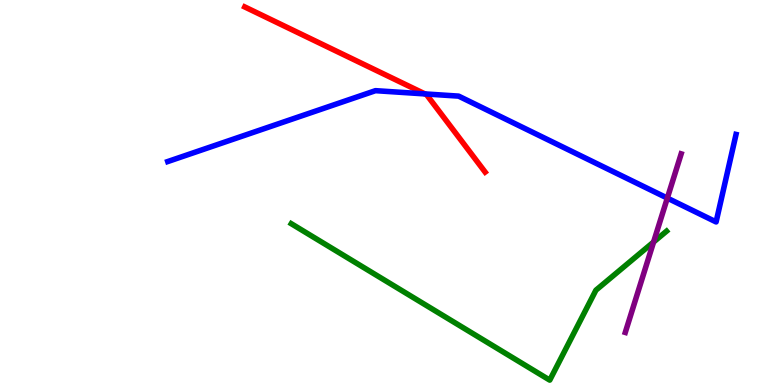[{'lines': ['blue', 'red'], 'intersections': [{'x': 5.48, 'y': 7.56}]}, {'lines': ['green', 'red'], 'intersections': []}, {'lines': ['purple', 'red'], 'intersections': []}, {'lines': ['blue', 'green'], 'intersections': []}, {'lines': ['blue', 'purple'], 'intersections': [{'x': 8.61, 'y': 4.85}]}, {'lines': ['green', 'purple'], 'intersections': [{'x': 8.43, 'y': 3.71}]}]